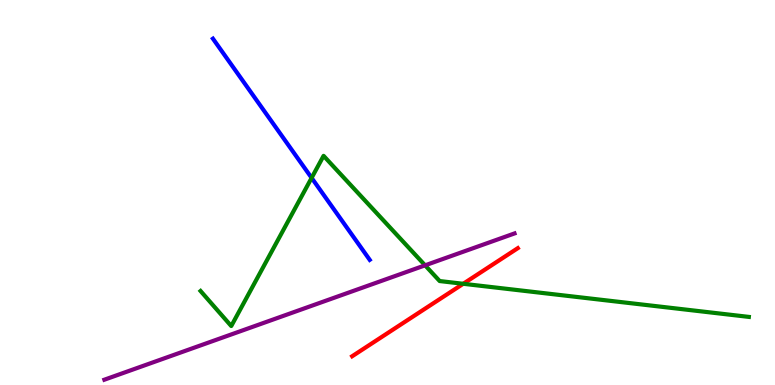[{'lines': ['blue', 'red'], 'intersections': []}, {'lines': ['green', 'red'], 'intersections': [{'x': 5.98, 'y': 2.63}]}, {'lines': ['purple', 'red'], 'intersections': []}, {'lines': ['blue', 'green'], 'intersections': [{'x': 4.02, 'y': 5.38}]}, {'lines': ['blue', 'purple'], 'intersections': []}, {'lines': ['green', 'purple'], 'intersections': [{'x': 5.48, 'y': 3.11}]}]